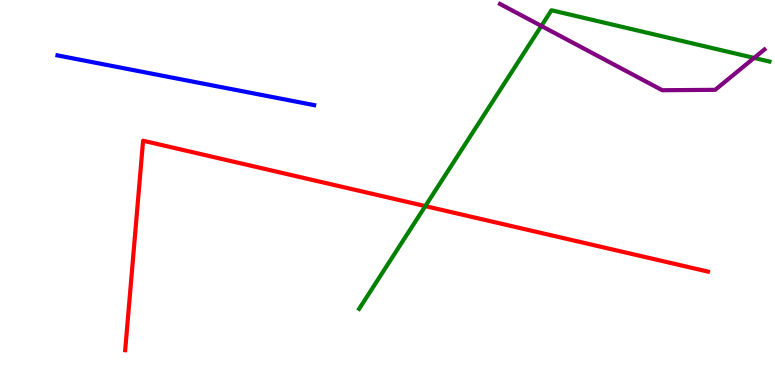[{'lines': ['blue', 'red'], 'intersections': []}, {'lines': ['green', 'red'], 'intersections': [{'x': 5.49, 'y': 4.65}]}, {'lines': ['purple', 'red'], 'intersections': []}, {'lines': ['blue', 'green'], 'intersections': []}, {'lines': ['blue', 'purple'], 'intersections': []}, {'lines': ['green', 'purple'], 'intersections': [{'x': 6.99, 'y': 9.33}, {'x': 9.73, 'y': 8.5}]}]